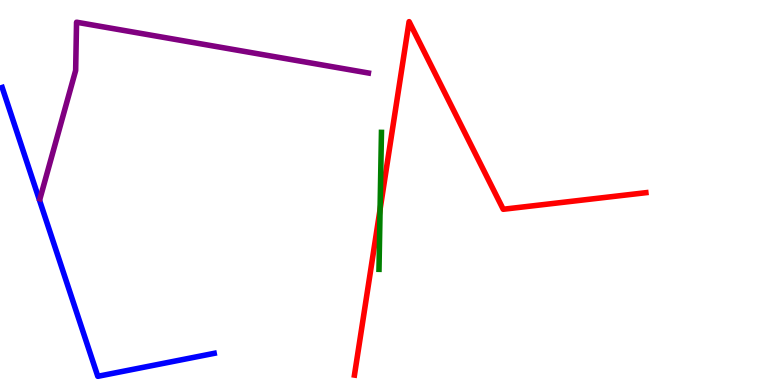[{'lines': ['blue', 'red'], 'intersections': []}, {'lines': ['green', 'red'], 'intersections': [{'x': 4.9, 'y': 4.56}]}, {'lines': ['purple', 'red'], 'intersections': []}, {'lines': ['blue', 'green'], 'intersections': []}, {'lines': ['blue', 'purple'], 'intersections': []}, {'lines': ['green', 'purple'], 'intersections': []}]